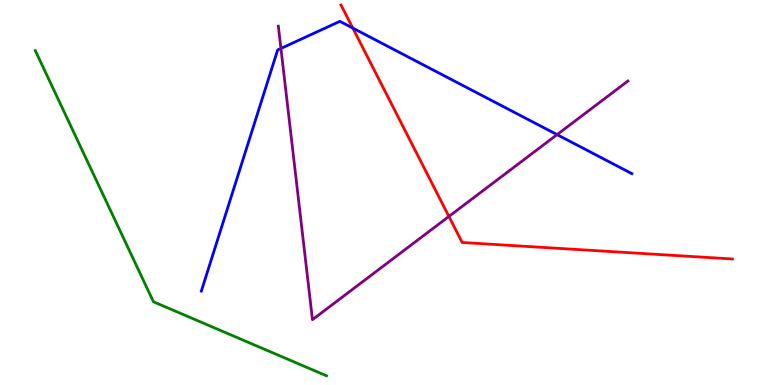[{'lines': ['blue', 'red'], 'intersections': [{'x': 4.55, 'y': 9.27}]}, {'lines': ['green', 'red'], 'intersections': []}, {'lines': ['purple', 'red'], 'intersections': [{'x': 5.79, 'y': 4.38}]}, {'lines': ['blue', 'green'], 'intersections': []}, {'lines': ['blue', 'purple'], 'intersections': [{'x': 3.62, 'y': 8.74}, {'x': 7.19, 'y': 6.5}]}, {'lines': ['green', 'purple'], 'intersections': []}]